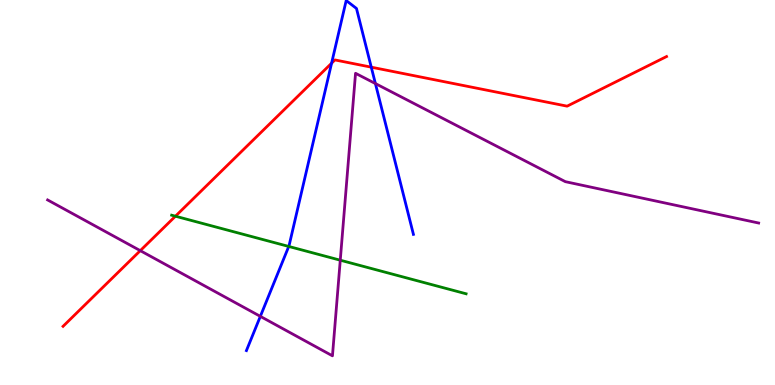[{'lines': ['blue', 'red'], 'intersections': [{'x': 4.28, 'y': 8.36}, {'x': 4.79, 'y': 8.26}]}, {'lines': ['green', 'red'], 'intersections': [{'x': 2.26, 'y': 4.38}]}, {'lines': ['purple', 'red'], 'intersections': [{'x': 1.81, 'y': 3.49}]}, {'lines': ['blue', 'green'], 'intersections': [{'x': 3.73, 'y': 3.6}]}, {'lines': ['blue', 'purple'], 'intersections': [{'x': 3.36, 'y': 1.78}, {'x': 4.84, 'y': 7.83}]}, {'lines': ['green', 'purple'], 'intersections': [{'x': 4.39, 'y': 3.24}]}]